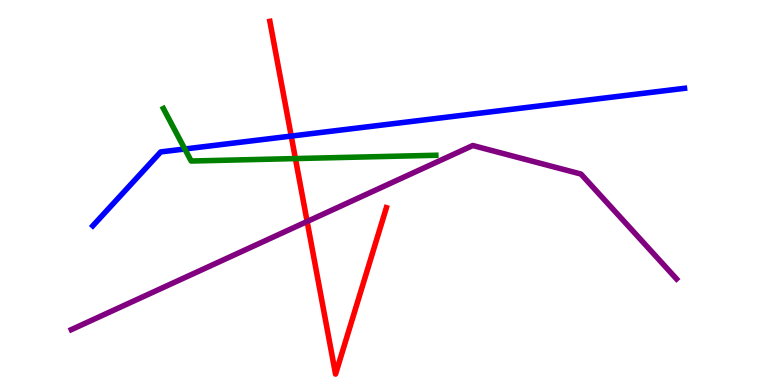[{'lines': ['blue', 'red'], 'intersections': [{'x': 3.76, 'y': 6.47}]}, {'lines': ['green', 'red'], 'intersections': [{'x': 3.81, 'y': 5.88}]}, {'lines': ['purple', 'red'], 'intersections': [{'x': 3.96, 'y': 4.25}]}, {'lines': ['blue', 'green'], 'intersections': [{'x': 2.38, 'y': 6.13}]}, {'lines': ['blue', 'purple'], 'intersections': []}, {'lines': ['green', 'purple'], 'intersections': []}]